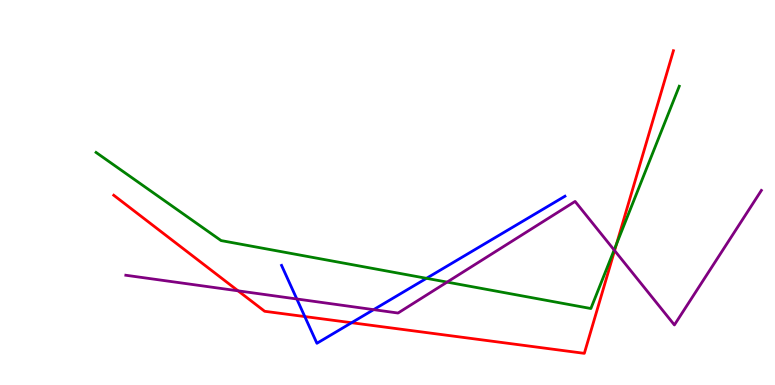[{'lines': ['blue', 'red'], 'intersections': [{'x': 3.93, 'y': 1.78}, {'x': 4.54, 'y': 1.62}]}, {'lines': ['green', 'red'], 'intersections': [{'x': 7.95, 'y': 3.66}]}, {'lines': ['purple', 'red'], 'intersections': [{'x': 3.07, 'y': 2.45}, {'x': 7.93, 'y': 3.49}]}, {'lines': ['blue', 'green'], 'intersections': [{'x': 5.5, 'y': 2.77}]}, {'lines': ['blue', 'purple'], 'intersections': [{'x': 3.83, 'y': 2.23}, {'x': 4.82, 'y': 1.96}]}, {'lines': ['green', 'purple'], 'intersections': [{'x': 5.77, 'y': 2.67}, {'x': 7.92, 'y': 3.51}]}]